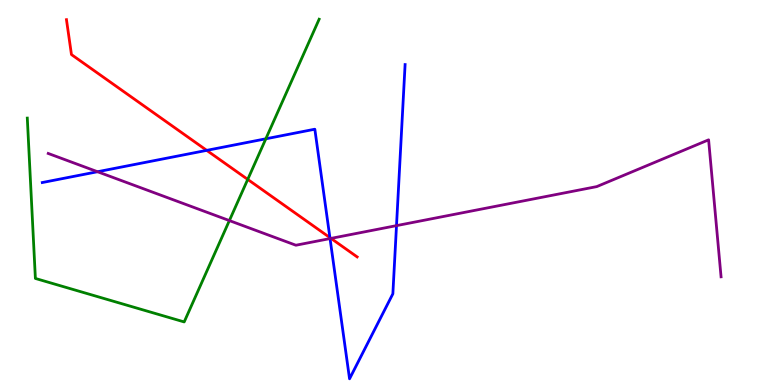[{'lines': ['blue', 'red'], 'intersections': [{'x': 2.67, 'y': 6.09}, {'x': 4.26, 'y': 3.83}]}, {'lines': ['green', 'red'], 'intersections': [{'x': 3.2, 'y': 5.34}]}, {'lines': ['purple', 'red'], 'intersections': [{'x': 4.27, 'y': 3.81}]}, {'lines': ['blue', 'green'], 'intersections': [{'x': 3.43, 'y': 6.39}]}, {'lines': ['blue', 'purple'], 'intersections': [{'x': 1.26, 'y': 5.54}, {'x': 4.26, 'y': 3.8}, {'x': 5.12, 'y': 4.14}]}, {'lines': ['green', 'purple'], 'intersections': [{'x': 2.96, 'y': 4.27}]}]